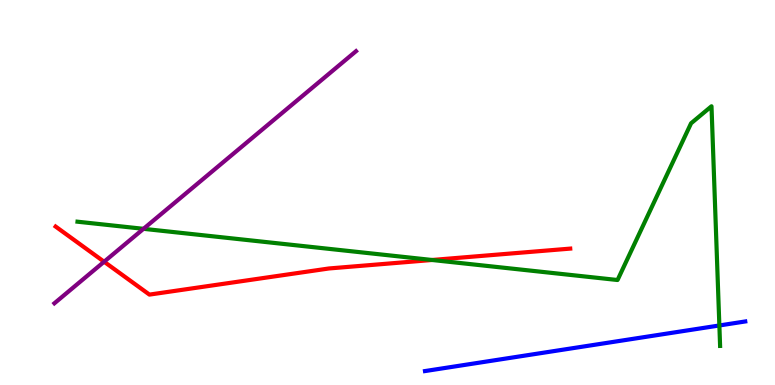[{'lines': ['blue', 'red'], 'intersections': []}, {'lines': ['green', 'red'], 'intersections': [{'x': 5.58, 'y': 3.25}]}, {'lines': ['purple', 'red'], 'intersections': [{'x': 1.34, 'y': 3.2}]}, {'lines': ['blue', 'green'], 'intersections': [{'x': 9.28, 'y': 1.55}]}, {'lines': ['blue', 'purple'], 'intersections': []}, {'lines': ['green', 'purple'], 'intersections': [{'x': 1.85, 'y': 4.06}]}]